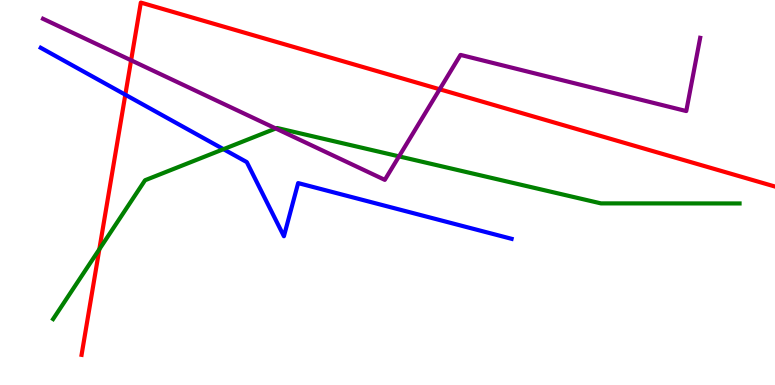[{'lines': ['blue', 'red'], 'intersections': [{'x': 1.62, 'y': 7.54}]}, {'lines': ['green', 'red'], 'intersections': [{'x': 1.28, 'y': 3.53}]}, {'lines': ['purple', 'red'], 'intersections': [{'x': 1.69, 'y': 8.43}, {'x': 5.67, 'y': 7.68}]}, {'lines': ['blue', 'green'], 'intersections': [{'x': 2.88, 'y': 6.13}]}, {'lines': ['blue', 'purple'], 'intersections': []}, {'lines': ['green', 'purple'], 'intersections': [{'x': 3.56, 'y': 6.66}, {'x': 5.15, 'y': 5.94}]}]